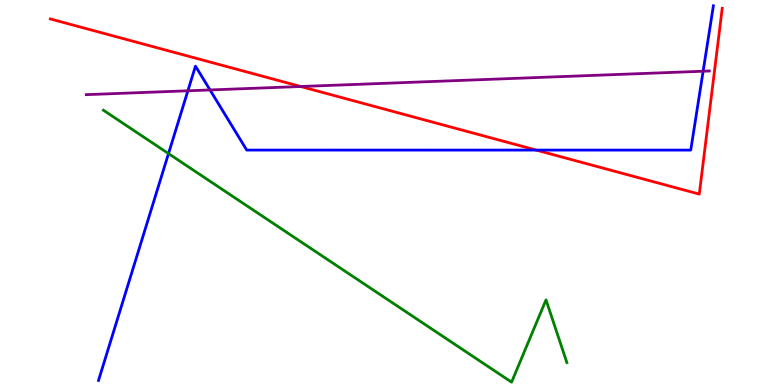[{'lines': ['blue', 'red'], 'intersections': [{'x': 6.92, 'y': 6.1}]}, {'lines': ['green', 'red'], 'intersections': []}, {'lines': ['purple', 'red'], 'intersections': [{'x': 3.88, 'y': 7.75}]}, {'lines': ['blue', 'green'], 'intersections': [{'x': 2.17, 'y': 6.01}]}, {'lines': ['blue', 'purple'], 'intersections': [{'x': 2.42, 'y': 7.64}, {'x': 2.71, 'y': 7.66}, {'x': 9.07, 'y': 8.15}]}, {'lines': ['green', 'purple'], 'intersections': []}]